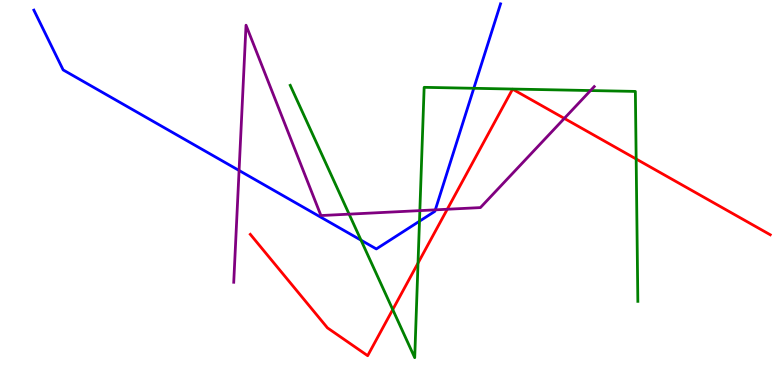[{'lines': ['blue', 'red'], 'intersections': []}, {'lines': ['green', 'red'], 'intersections': [{'x': 5.07, 'y': 1.96}, {'x': 5.39, 'y': 3.17}, {'x': 8.21, 'y': 5.87}]}, {'lines': ['purple', 'red'], 'intersections': [{'x': 5.77, 'y': 4.56}, {'x': 7.28, 'y': 6.92}]}, {'lines': ['blue', 'green'], 'intersections': [{'x': 4.66, 'y': 3.76}, {'x': 5.41, 'y': 4.25}, {'x': 6.11, 'y': 7.71}]}, {'lines': ['blue', 'purple'], 'intersections': [{'x': 3.08, 'y': 5.57}, {'x': 5.62, 'y': 4.55}]}, {'lines': ['green', 'purple'], 'intersections': [{'x': 4.5, 'y': 4.44}, {'x': 5.42, 'y': 4.53}, {'x': 7.62, 'y': 7.65}]}]